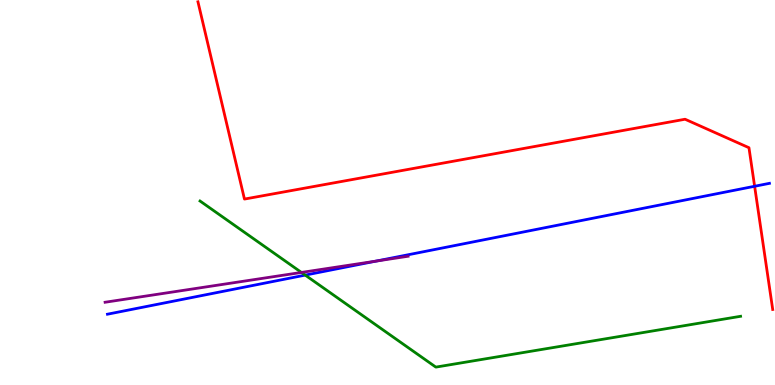[{'lines': ['blue', 'red'], 'intersections': [{'x': 9.74, 'y': 5.16}]}, {'lines': ['green', 'red'], 'intersections': []}, {'lines': ['purple', 'red'], 'intersections': []}, {'lines': ['blue', 'green'], 'intersections': [{'x': 3.94, 'y': 2.85}]}, {'lines': ['blue', 'purple'], 'intersections': [{'x': 4.85, 'y': 3.22}]}, {'lines': ['green', 'purple'], 'intersections': [{'x': 3.89, 'y': 2.92}]}]